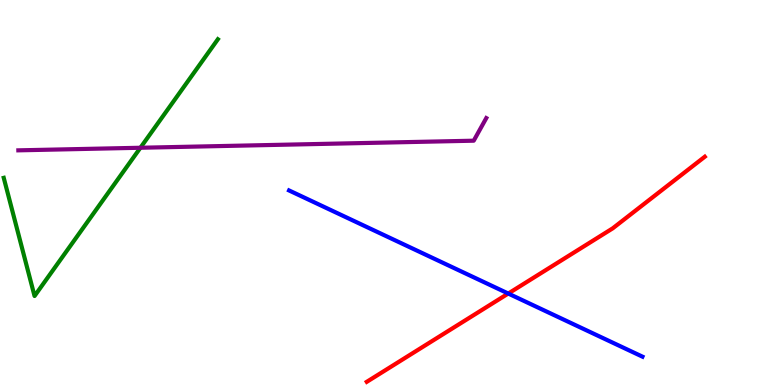[{'lines': ['blue', 'red'], 'intersections': [{'x': 6.56, 'y': 2.38}]}, {'lines': ['green', 'red'], 'intersections': []}, {'lines': ['purple', 'red'], 'intersections': []}, {'lines': ['blue', 'green'], 'intersections': []}, {'lines': ['blue', 'purple'], 'intersections': []}, {'lines': ['green', 'purple'], 'intersections': [{'x': 1.81, 'y': 6.16}]}]